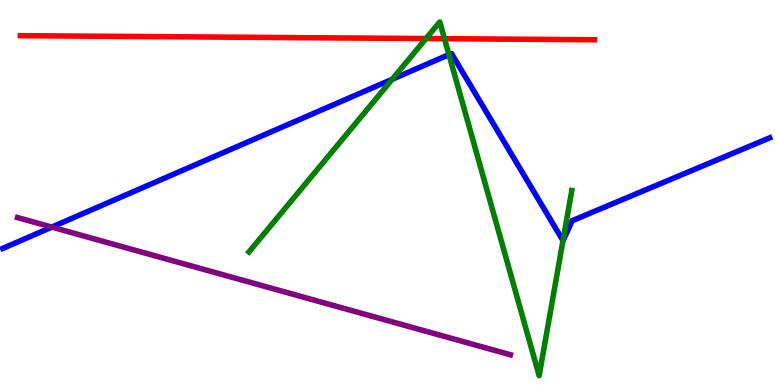[{'lines': ['blue', 'red'], 'intersections': []}, {'lines': ['green', 'red'], 'intersections': [{'x': 5.5, 'y': 9.0}, {'x': 5.74, 'y': 9.0}]}, {'lines': ['purple', 'red'], 'intersections': []}, {'lines': ['blue', 'green'], 'intersections': [{'x': 5.06, 'y': 7.94}, {'x': 5.79, 'y': 8.58}, {'x': 7.26, 'y': 3.75}]}, {'lines': ['blue', 'purple'], 'intersections': [{'x': 0.669, 'y': 4.1}]}, {'lines': ['green', 'purple'], 'intersections': []}]